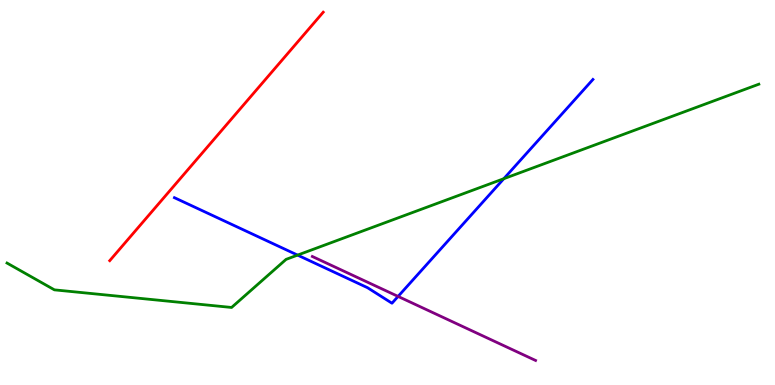[{'lines': ['blue', 'red'], 'intersections': []}, {'lines': ['green', 'red'], 'intersections': []}, {'lines': ['purple', 'red'], 'intersections': []}, {'lines': ['blue', 'green'], 'intersections': [{'x': 3.84, 'y': 3.37}, {'x': 6.5, 'y': 5.36}]}, {'lines': ['blue', 'purple'], 'intersections': [{'x': 5.14, 'y': 2.3}]}, {'lines': ['green', 'purple'], 'intersections': []}]